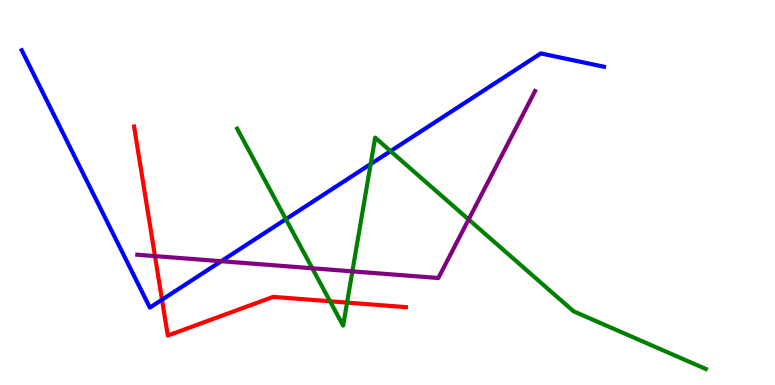[{'lines': ['blue', 'red'], 'intersections': [{'x': 2.09, 'y': 2.22}]}, {'lines': ['green', 'red'], 'intersections': [{'x': 4.26, 'y': 2.17}, {'x': 4.48, 'y': 2.14}]}, {'lines': ['purple', 'red'], 'intersections': [{'x': 2.0, 'y': 3.35}]}, {'lines': ['blue', 'green'], 'intersections': [{'x': 3.69, 'y': 4.31}, {'x': 4.78, 'y': 5.74}, {'x': 5.04, 'y': 6.08}]}, {'lines': ['blue', 'purple'], 'intersections': [{'x': 2.85, 'y': 3.22}]}, {'lines': ['green', 'purple'], 'intersections': [{'x': 4.03, 'y': 3.03}, {'x': 4.55, 'y': 2.95}, {'x': 6.05, 'y': 4.3}]}]